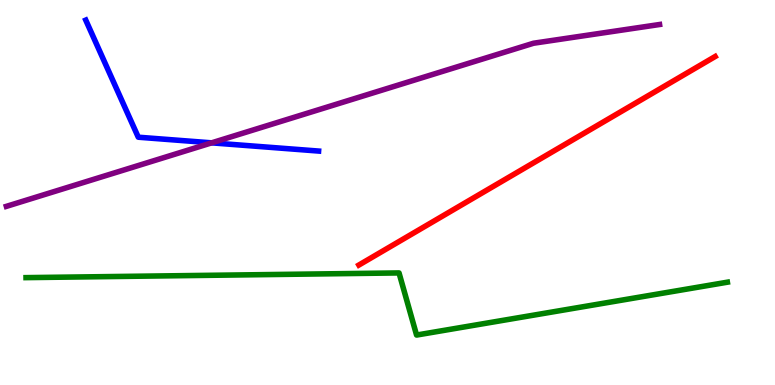[{'lines': ['blue', 'red'], 'intersections': []}, {'lines': ['green', 'red'], 'intersections': []}, {'lines': ['purple', 'red'], 'intersections': []}, {'lines': ['blue', 'green'], 'intersections': []}, {'lines': ['blue', 'purple'], 'intersections': [{'x': 2.73, 'y': 6.29}]}, {'lines': ['green', 'purple'], 'intersections': []}]